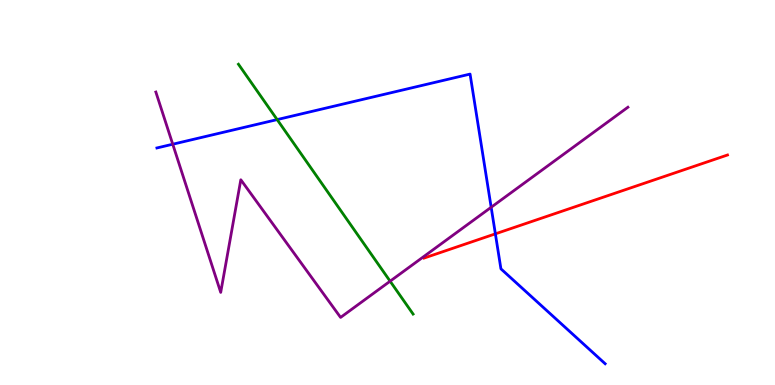[{'lines': ['blue', 'red'], 'intersections': [{'x': 6.39, 'y': 3.93}]}, {'lines': ['green', 'red'], 'intersections': []}, {'lines': ['purple', 'red'], 'intersections': []}, {'lines': ['blue', 'green'], 'intersections': [{'x': 3.58, 'y': 6.89}]}, {'lines': ['blue', 'purple'], 'intersections': [{'x': 2.23, 'y': 6.25}, {'x': 6.34, 'y': 4.62}]}, {'lines': ['green', 'purple'], 'intersections': [{'x': 5.03, 'y': 2.7}]}]